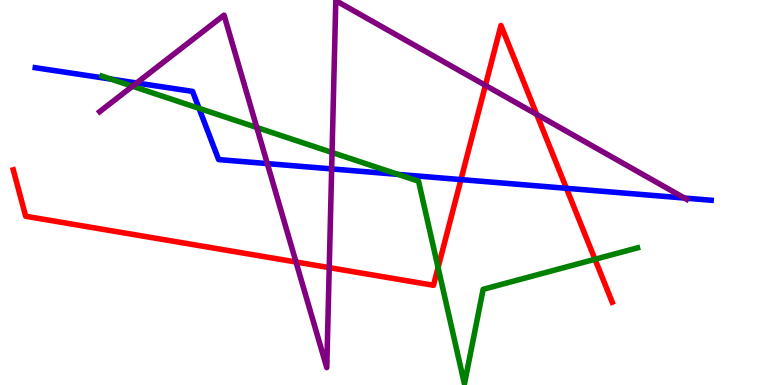[{'lines': ['blue', 'red'], 'intersections': [{'x': 5.95, 'y': 5.34}, {'x': 7.31, 'y': 5.11}]}, {'lines': ['green', 'red'], 'intersections': [{'x': 5.65, 'y': 3.05}, {'x': 7.68, 'y': 3.27}]}, {'lines': ['purple', 'red'], 'intersections': [{'x': 3.82, 'y': 3.19}, {'x': 4.25, 'y': 3.05}, {'x': 6.26, 'y': 7.78}, {'x': 6.93, 'y': 7.03}]}, {'lines': ['blue', 'green'], 'intersections': [{'x': 1.43, 'y': 7.95}, {'x': 2.57, 'y': 7.19}, {'x': 5.14, 'y': 5.47}]}, {'lines': ['blue', 'purple'], 'intersections': [{'x': 1.76, 'y': 7.84}, {'x': 3.45, 'y': 5.75}, {'x': 4.28, 'y': 5.61}, {'x': 8.83, 'y': 4.86}]}, {'lines': ['green', 'purple'], 'intersections': [{'x': 1.71, 'y': 7.76}, {'x': 3.31, 'y': 6.69}, {'x': 4.28, 'y': 6.04}]}]